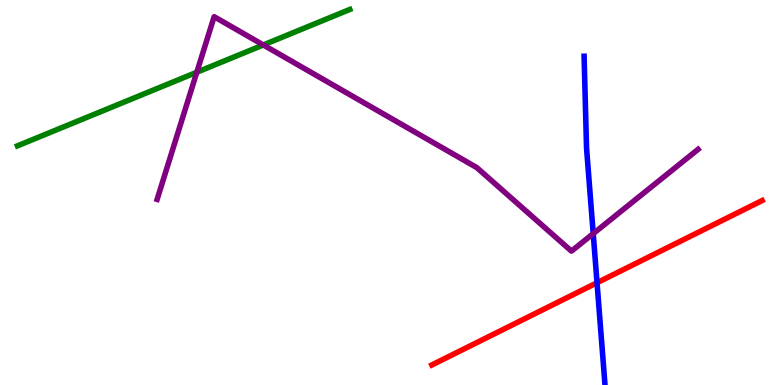[{'lines': ['blue', 'red'], 'intersections': [{'x': 7.7, 'y': 2.66}]}, {'lines': ['green', 'red'], 'intersections': []}, {'lines': ['purple', 'red'], 'intersections': []}, {'lines': ['blue', 'green'], 'intersections': []}, {'lines': ['blue', 'purple'], 'intersections': [{'x': 7.65, 'y': 3.93}]}, {'lines': ['green', 'purple'], 'intersections': [{'x': 2.54, 'y': 8.12}, {'x': 3.4, 'y': 8.83}]}]